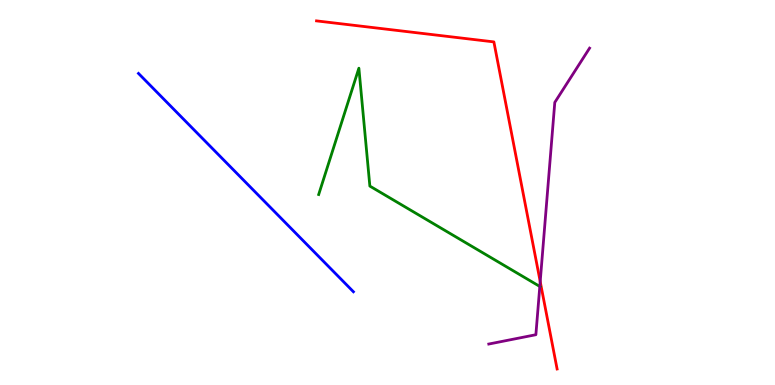[{'lines': ['blue', 'red'], 'intersections': []}, {'lines': ['green', 'red'], 'intersections': []}, {'lines': ['purple', 'red'], 'intersections': [{'x': 6.97, 'y': 2.69}]}, {'lines': ['blue', 'green'], 'intersections': []}, {'lines': ['blue', 'purple'], 'intersections': []}, {'lines': ['green', 'purple'], 'intersections': [{'x': 6.97, 'y': 2.56}]}]